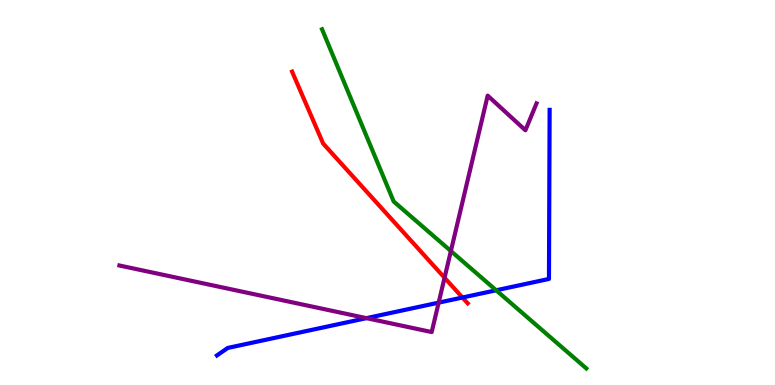[{'lines': ['blue', 'red'], 'intersections': [{'x': 5.97, 'y': 2.27}]}, {'lines': ['green', 'red'], 'intersections': []}, {'lines': ['purple', 'red'], 'intersections': [{'x': 5.74, 'y': 2.79}]}, {'lines': ['blue', 'green'], 'intersections': [{'x': 6.4, 'y': 2.46}]}, {'lines': ['blue', 'purple'], 'intersections': [{'x': 4.73, 'y': 1.74}, {'x': 5.66, 'y': 2.14}]}, {'lines': ['green', 'purple'], 'intersections': [{'x': 5.82, 'y': 3.48}]}]